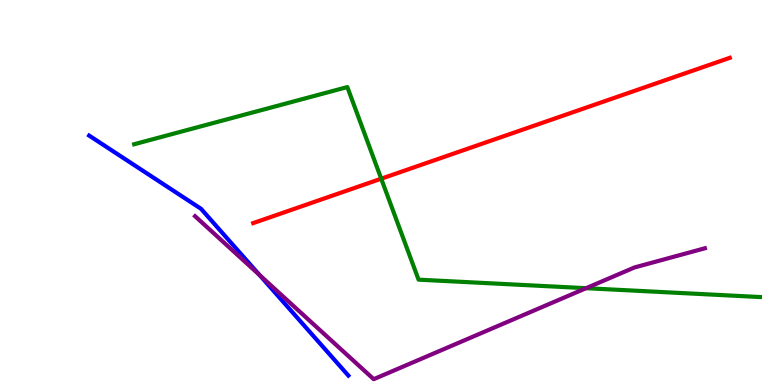[{'lines': ['blue', 'red'], 'intersections': []}, {'lines': ['green', 'red'], 'intersections': [{'x': 4.92, 'y': 5.36}]}, {'lines': ['purple', 'red'], 'intersections': []}, {'lines': ['blue', 'green'], 'intersections': []}, {'lines': ['blue', 'purple'], 'intersections': [{'x': 3.35, 'y': 2.86}]}, {'lines': ['green', 'purple'], 'intersections': [{'x': 7.56, 'y': 2.51}]}]